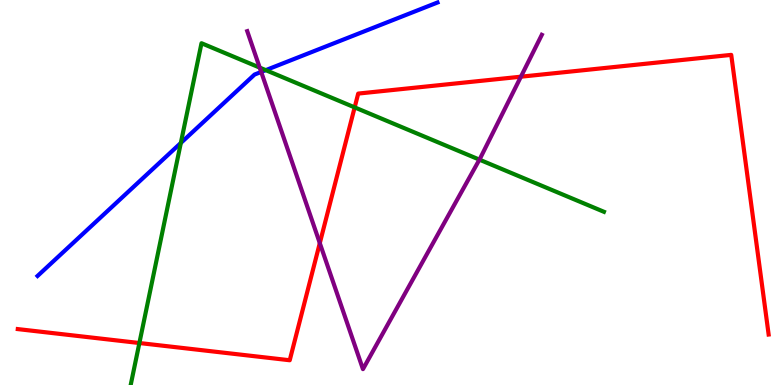[{'lines': ['blue', 'red'], 'intersections': []}, {'lines': ['green', 'red'], 'intersections': [{'x': 1.8, 'y': 1.09}, {'x': 4.58, 'y': 7.21}]}, {'lines': ['purple', 'red'], 'intersections': [{'x': 4.13, 'y': 3.69}, {'x': 6.72, 'y': 8.01}]}, {'lines': ['blue', 'green'], 'intersections': [{'x': 2.33, 'y': 6.29}, {'x': 3.43, 'y': 8.18}]}, {'lines': ['blue', 'purple'], 'intersections': [{'x': 3.37, 'y': 8.13}]}, {'lines': ['green', 'purple'], 'intersections': [{'x': 3.35, 'y': 8.24}, {'x': 6.19, 'y': 5.85}]}]